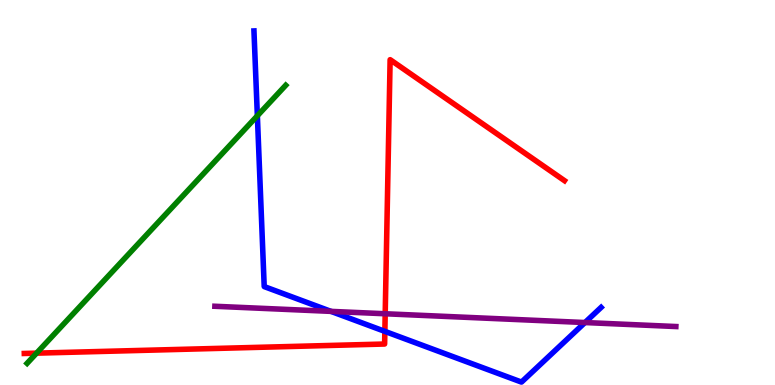[{'lines': ['blue', 'red'], 'intersections': [{'x': 4.97, 'y': 1.39}]}, {'lines': ['green', 'red'], 'intersections': [{'x': 0.472, 'y': 0.827}]}, {'lines': ['purple', 'red'], 'intersections': [{'x': 4.97, 'y': 1.85}]}, {'lines': ['blue', 'green'], 'intersections': [{'x': 3.32, 'y': 6.99}]}, {'lines': ['blue', 'purple'], 'intersections': [{'x': 4.27, 'y': 1.91}, {'x': 7.55, 'y': 1.62}]}, {'lines': ['green', 'purple'], 'intersections': []}]